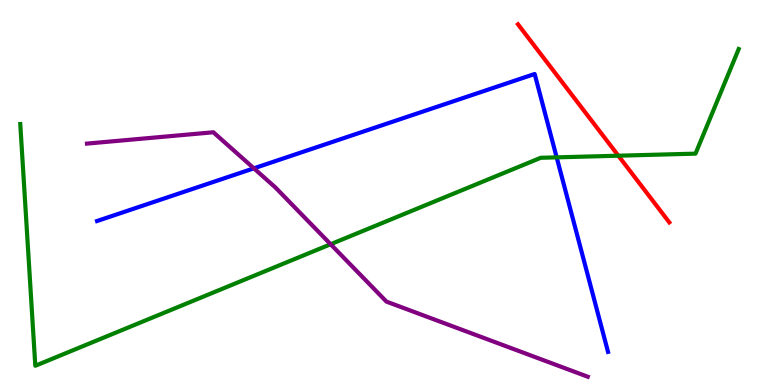[{'lines': ['blue', 'red'], 'intersections': []}, {'lines': ['green', 'red'], 'intersections': [{'x': 7.98, 'y': 5.96}]}, {'lines': ['purple', 'red'], 'intersections': []}, {'lines': ['blue', 'green'], 'intersections': [{'x': 7.18, 'y': 5.91}]}, {'lines': ['blue', 'purple'], 'intersections': [{'x': 3.28, 'y': 5.63}]}, {'lines': ['green', 'purple'], 'intersections': [{'x': 4.27, 'y': 3.66}]}]